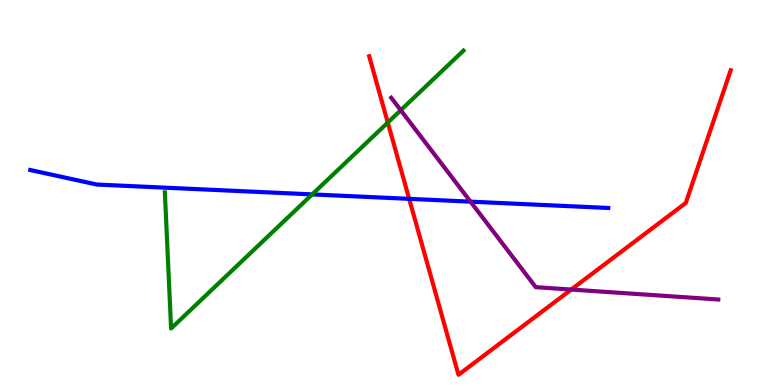[{'lines': ['blue', 'red'], 'intersections': [{'x': 5.28, 'y': 4.84}]}, {'lines': ['green', 'red'], 'intersections': [{'x': 5.0, 'y': 6.82}]}, {'lines': ['purple', 'red'], 'intersections': [{'x': 7.37, 'y': 2.48}]}, {'lines': ['blue', 'green'], 'intersections': [{'x': 4.03, 'y': 4.95}]}, {'lines': ['blue', 'purple'], 'intersections': [{'x': 6.07, 'y': 4.76}]}, {'lines': ['green', 'purple'], 'intersections': [{'x': 5.17, 'y': 7.14}]}]